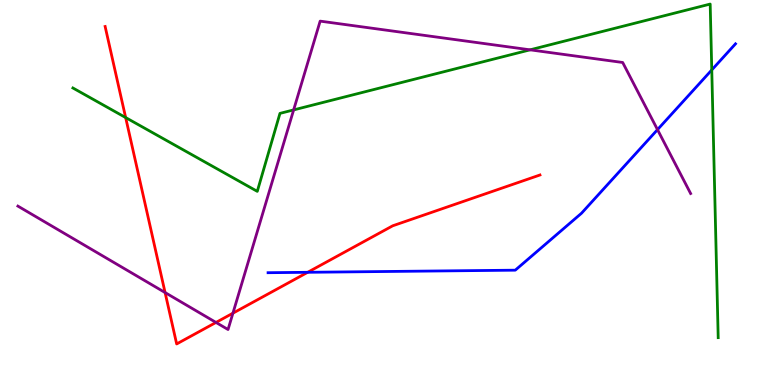[{'lines': ['blue', 'red'], 'intersections': [{'x': 3.97, 'y': 2.93}]}, {'lines': ['green', 'red'], 'intersections': [{'x': 1.62, 'y': 6.95}]}, {'lines': ['purple', 'red'], 'intersections': [{'x': 2.13, 'y': 2.4}, {'x': 2.79, 'y': 1.62}, {'x': 3.01, 'y': 1.87}]}, {'lines': ['blue', 'green'], 'intersections': [{'x': 9.18, 'y': 8.18}]}, {'lines': ['blue', 'purple'], 'intersections': [{'x': 8.48, 'y': 6.63}]}, {'lines': ['green', 'purple'], 'intersections': [{'x': 3.79, 'y': 7.15}, {'x': 6.84, 'y': 8.71}]}]